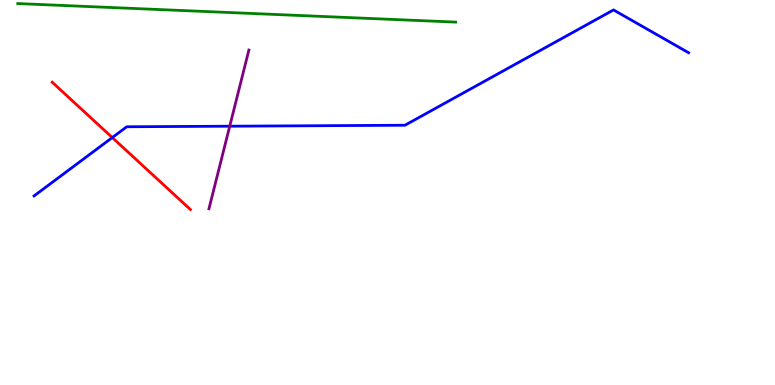[{'lines': ['blue', 'red'], 'intersections': [{'x': 1.45, 'y': 6.43}]}, {'lines': ['green', 'red'], 'intersections': []}, {'lines': ['purple', 'red'], 'intersections': []}, {'lines': ['blue', 'green'], 'intersections': []}, {'lines': ['blue', 'purple'], 'intersections': [{'x': 2.96, 'y': 6.72}]}, {'lines': ['green', 'purple'], 'intersections': []}]